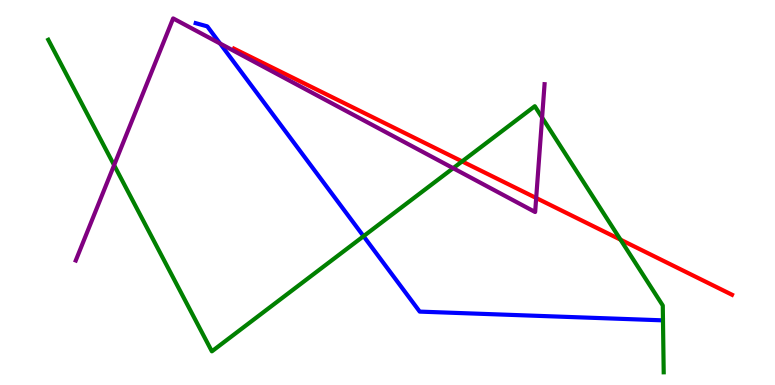[{'lines': ['blue', 'red'], 'intersections': []}, {'lines': ['green', 'red'], 'intersections': [{'x': 5.96, 'y': 5.81}, {'x': 8.01, 'y': 3.78}]}, {'lines': ['purple', 'red'], 'intersections': [{'x': 6.92, 'y': 4.86}]}, {'lines': ['blue', 'green'], 'intersections': [{'x': 4.69, 'y': 3.86}]}, {'lines': ['blue', 'purple'], 'intersections': [{'x': 2.84, 'y': 8.87}]}, {'lines': ['green', 'purple'], 'intersections': [{'x': 1.47, 'y': 5.71}, {'x': 5.85, 'y': 5.63}, {'x': 6.99, 'y': 6.95}]}]